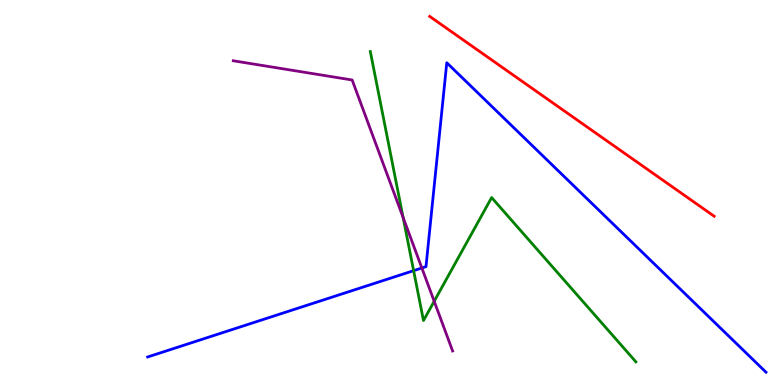[{'lines': ['blue', 'red'], 'intersections': []}, {'lines': ['green', 'red'], 'intersections': []}, {'lines': ['purple', 'red'], 'intersections': []}, {'lines': ['blue', 'green'], 'intersections': [{'x': 5.34, 'y': 2.97}]}, {'lines': ['blue', 'purple'], 'intersections': [{'x': 5.44, 'y': 3.04}]}, {'lines': ['green', 'purple'], 'intersections': [{'x': 5.2, 'y': 4.35}, {'x': 5.6, 'y': 2.17}]}]